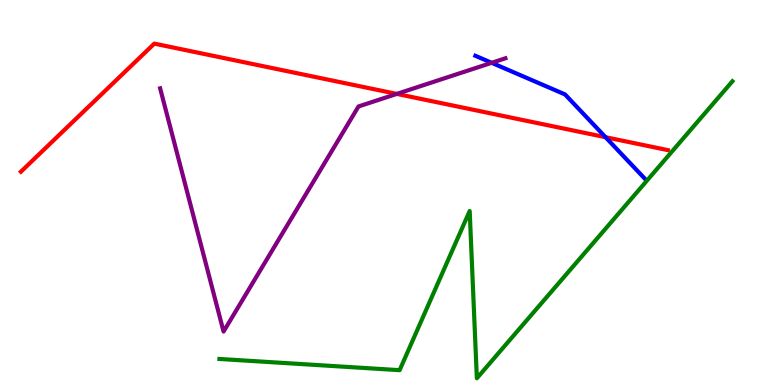[{'lines': ['blue', 'red'], 'intersections': [{'x': 7.81, 'y': 6.44}]}, {'lines': ['green', 'red'], 'intersections': []}, {'lines': ['purple', 'red'], 'intersections': [{'x': 5.12, 'y': 7.56}]}, {'lines': ['blue', 'green'], 'intersections': []}, {'lines': ['blue', 'purple'], 'intersections': [{'x': 6.34, 'y': 8.37}]}, {'lines': ['green', 'purple'], 'intersections': []}]